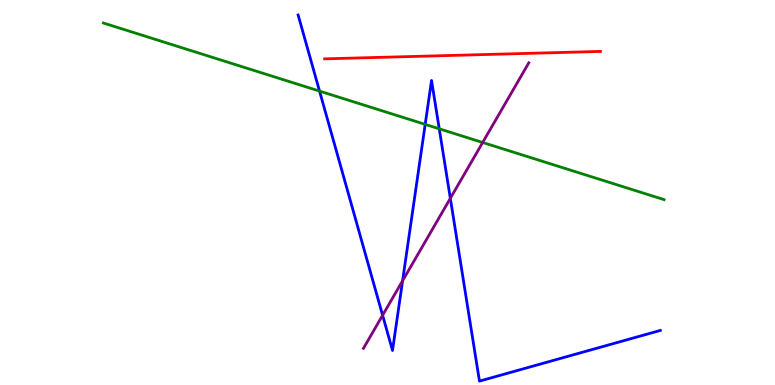[{'lines': ['blue', 'red'], 'intersections': []}, {'lines': ['green', 'red'], 'intersections': []}, {'lines': ['purple', 'red'], 'intersections': []}, {'lines': ['blue', 'green'], 'intersections': [{'x': 4.12, 'y': 7.63}, {'x': 5.49, 'y': 6.77}, {'x': 5.67, 'y': 6.65}]}, {'lines': ['blue', 'purple'], 'intersections': [{'x': 4.94, 'y': 1.81}, {'x': 5.19, 'y': 2.71}, {'x': 5.81, 'y': 4.85}]}, {'lines': ['green', 'purple'], 'intersections': [{'x': 6.23, 'y': 6.3}]}]